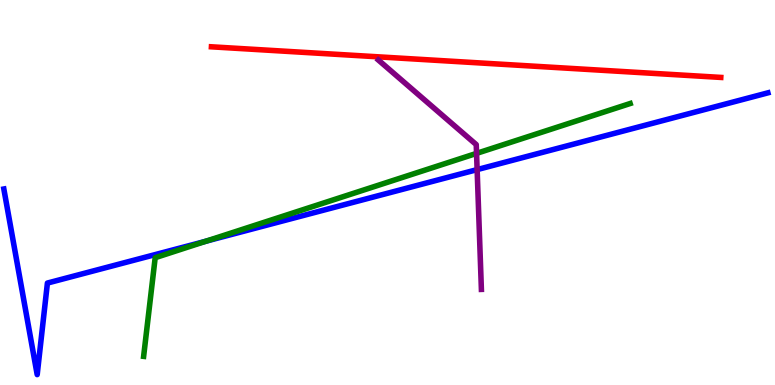[{'lines': ['blue', 'red'], 'intersections': []}, {'lines': ['green', 'red'], 'intersections': []}, {'lines': ['purple', 'red'], 'intersections': []}, {'lines': ['blue', 'green'], 'intersections': [{'x': 2.66, 'y': 3.74}]}, {'lines': ['blue', 'purple'], 'intersections': [{'x': 6.16, 'y': 5.59}]}, {'lines': ['green', 'purple'], 'intersections': [{'x': 6.15, 'y': 6.02}]}]